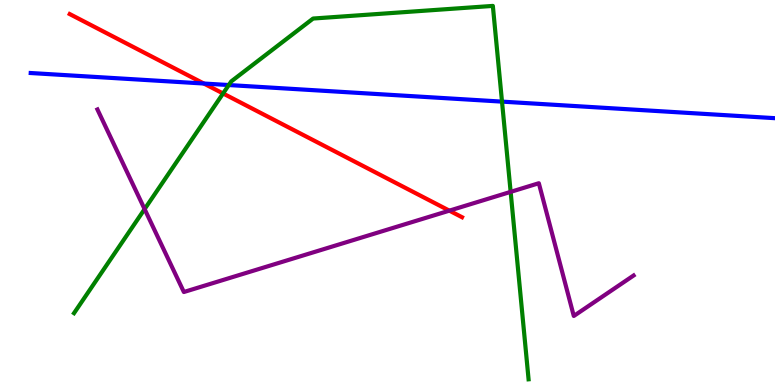[{'lines': ['blue', 'red'], 'intersections': [{'x': 2.63, 'y': 7.83}]}, {'lines': ['green', 'red'], 'intersections': [{'x': 2.88, 'y': 7.57}]}, {'lines': ['purple', 'red'], 'intersections': [{'x': 5.8, 'y': 4.53}]}, {'lines': ['blue', 'green'], 'intersections': [{'x': 2.95, 'y': 7.79}, {'x': 6.48, 'y': 7.36}]}, {'lines': ['blue', 'purple'], 'intersections': []}, {'lines': ['green', 'purple'], 'intersections': [{'x': 1.87, 'y': 4.57}, {'x': 6.59, 'y': 5.02}]}]